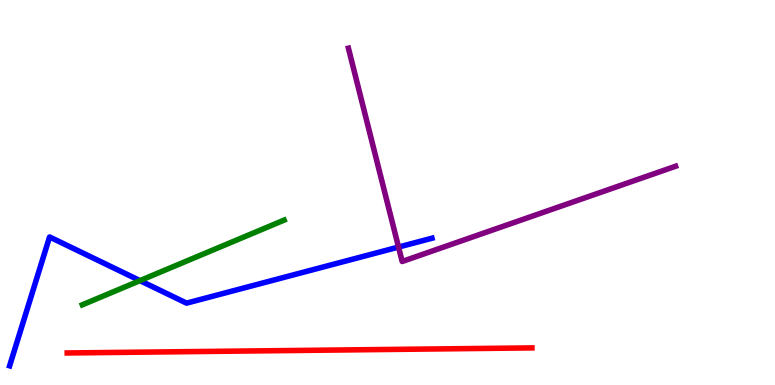[{'lines': ['blue', 'red'], 'intersections': []}, {'lines': ['green', 'red'], 'intersections': []}, {'lines': ['purple', 'red'], 'intersections': []}, {'lines': ['blue', 'green'], 'intersections': [{'x': 1.81, 'y': 2.71}]}, {'lines': ['blue', 'purple'], 'intersections': [{'x': 5.14, 'y': 3.58}]}, {'lines': ['green', 'purple'], 'intersections': []}]